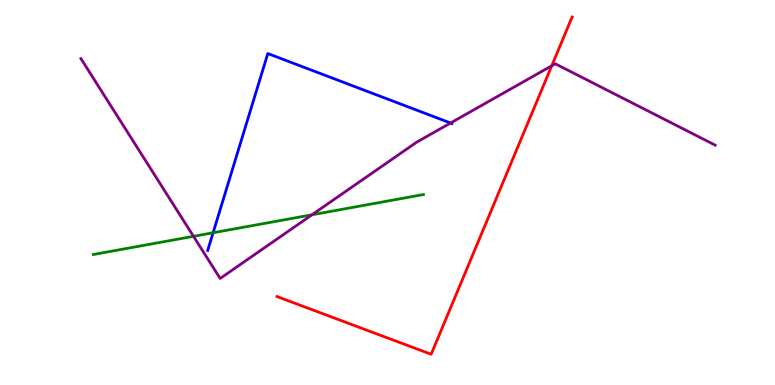[{'lines': ['blue', 'red'], 'intersections': []}, {'lines': ['green', 'red'], 'intersections': []}, {'lines': ['purple', 'red'], 'intersections': [{'x': 7.12, 'y': 8.29}]}, {'lines': ['blue', 'green'], 'intersections': [{'x': 2.75, 'y': 3.95}]}, {'lines': ['blue', 'purple'], 'intersections': [{'x': 5.81, 'y': 6.81}]}, {'lines': ['green', 'purple'], 'intersections': [{'x': 2.5, 'y': 3.86}, {'x': 4.03, 'y': 4.42}]}]